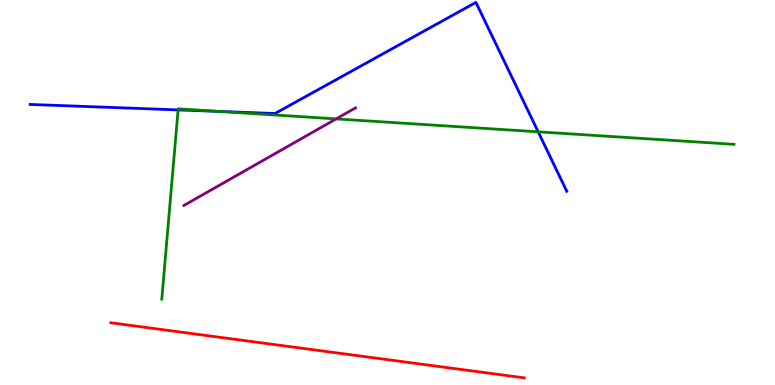[{'lines': ['blue', 'red'], 'intersections': []}, {'lines': ['green', 'red'], 'intersections': []}, {'lines': ['purple', 'red'], 'intersections': []}, {'lines': ['blue', 'green'], 'intersections': [{'x': 2.3, 'y': 7.15}, {'x': 2.83, 'y': 7.11}, {'x': 6.94, 'y': 6.58}]}, {'lines': ['blue', 'purple'], 'intersections': []}, {'lines': ['green', 'purple'], 'intersections': [{'x': 4.34, 'y': 6.91}]}]